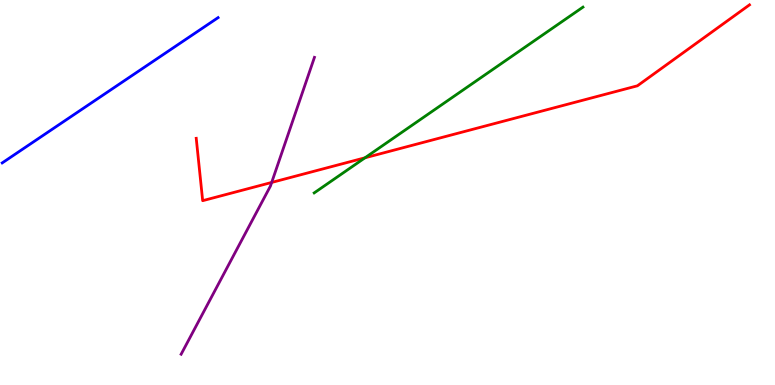[{'lines': ['blue', 'red'], 'intersections': []}, {'lines': ['green', 'red'], 'intersections': [{'x': 4.71, 'y': 5.9}]}, {'lines': ['purple', 'red'], 'intersections': [{'x': 3.51, 'y': 5.26}]}, {'lines': ['blue', 'green'], 'intersections': []}, {'lines': ['blue', 'purple'], 'intersections': []}, {'lines': ['green', 'purple'], 'intersections': []}]